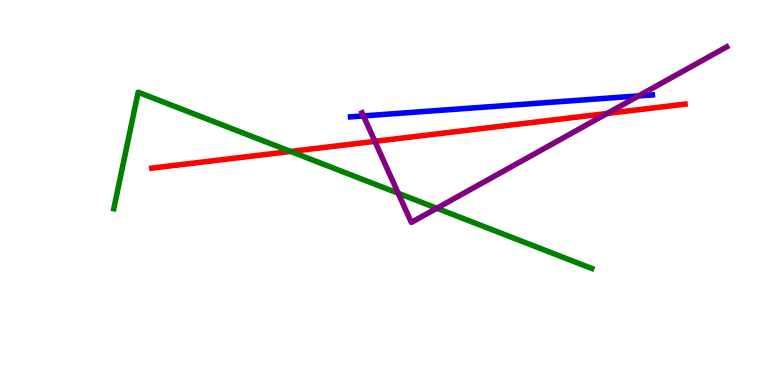[{'lines': ['blue', 'red'], 'intersections': []}, {'lines': ['green', 'red'], 'intersections': [{'x': 3.75, 'y': 6.07}]}, {'lines': ['purple', 'red'], 'intersections': [{'x': 4.84, 'y': 6.33}, {'x': 7.83, 'y': 7.05}]}, {'lines': ['blue', 'green'], 'intersections': []}, {'lines': ['blue', 'purple'], 'intersections': [{'x': 4.69, 'y': 6.99}, {'x': 8.24, 'y': 7.51}]}, {'lines': ['green', 'purple'], 'intersections': [{'x': 5.14, 'y': 4.98}, {'x': 5.64, 'y': 4.59}]}]